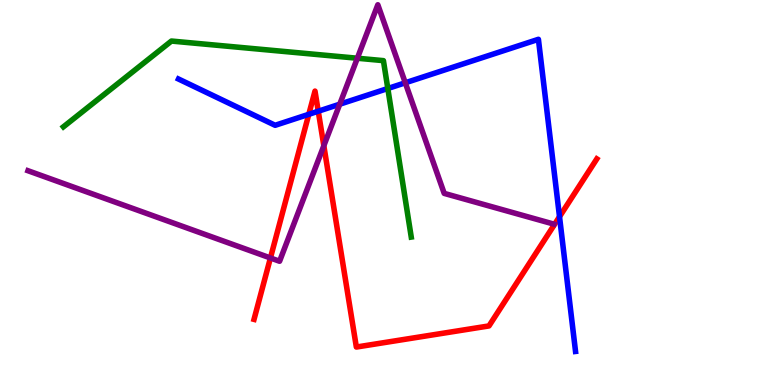[{'lines': ['blue', 'red'], 'intersections': [{'x': 3.98, 'y': 7.03}, {'x': 4.11, 'y': 7.11}, {'x': 7.22, 'y': 4.37}]}, {'lines': ['green', 'red'], 'intersections': []}, {'lines': ['purple', 'red'], 'intersections': [{'x': 3.49, 'y': 3.3}, {'x': 4.18, 'y': 6.21}]}, {'lines': ['blue', 'green'], 'intersections': [{'x': 5.0, 'y': 7.7}]}, {'lines': ['blue', 'purple'], 'intersections': [{'x': 4.38, 'y': 7.29}, {'x': 5.23, 'y': 7.85}]}, {'lines': ['green', 'purple'], 'intersections': [{'x': 4.61, 'y': 8.49}]}]